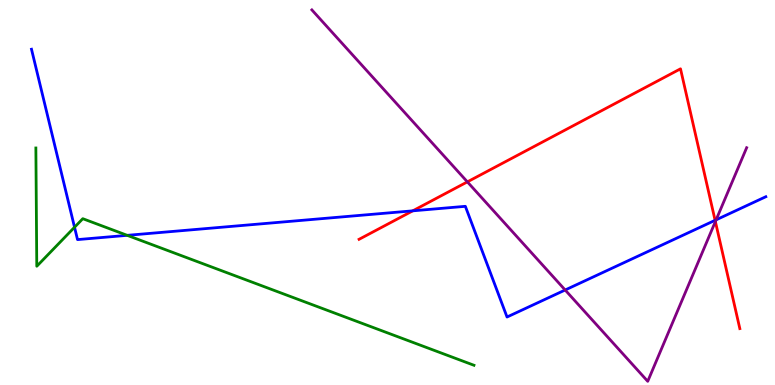[{'lines': ['blue', 'red'], 'intersections': [{'x': 5.33, 'y': 4.52}, {'x': 9.23, 'y': 4.28}]}, {'lines': ['green', 'red'], 'intersections': []}, {'lines': ['purple', 'red'], 'intersections': [{'x': 6.03, 'y': 5.28}, {'x': 9.23, 'y': 4.25}]}, {'lines': ['blue', 'green'], 'intersections': [{'x': 0.962, 'y': 4.1}, {'x': 1.64, 'y': 3.89}]}, {'lines': ['blue', 'purple'], 'intersections': [{'x': 7.29, 'y': 2.47}, {'x': 9.24, 'y': 4.29}]}, {'lines': ['green', 'purple'], 'intersections': []}]